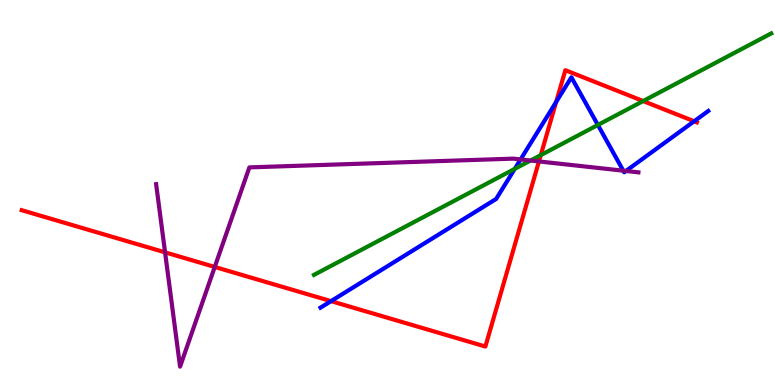[{'lines': ['blue', 'red'], 'intersections': [{'x': 4.27, 'y': 2.18}, {'x': 7.18, 'y': 7.35}, {'x': 8.96, 'y': 6.85}]}, {'lines': ['green', 'red'], 'intersections': [{'x': 6.98, 'y': 5.97}, {'x': 8.3, 'y': 7.38}]}, {'lines': ['purple', 'red'], 'intersections': [{'x': 2.13, 'y': 3.45}, {'x': 2.77, 'y': 3.07}, {'x': 6.95, 'y': 5.81}]}, {'lines': ['blue', 'green'], 'intersections': [{'x': 6.64, 'y': 5.61}, {'x': 7.71, 'y': 6.75}]}, {'lines': ['blue', 'purple'], 'intersections': [{'x': 6.72, 'y': 5.86}, {'x': 8.04, 'y': 5.57}, {'x': 8.08, 'y': 5.56}]}, {'lines': ['green', 'purple'], 'intersections': [{'x': 6.85, 'y': 5.83}]}]